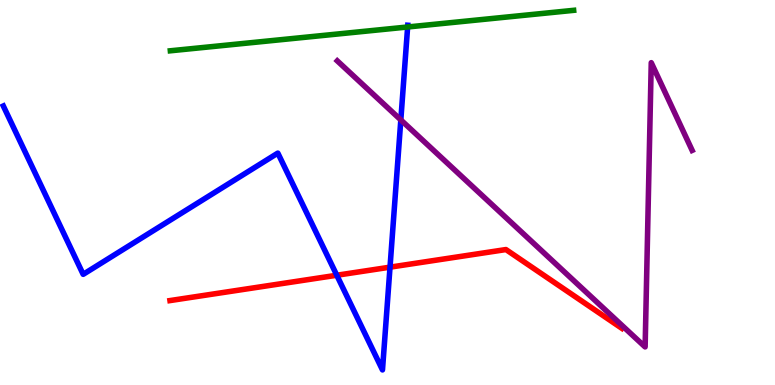[{'lines': ['blue', 'red'], 'intersections': [{'x': 4.35, 'y': 2.85}, {'x': 5.03, 'y': 3.06}]}, {'lines': ['green', 'red'], 'intersections': []}, {'lines': ['purple', 'red'], 'intersections': []}, {'lines': ['blue', 'green'], 'intersections': [{'x': 5.26, 'y': 9.3}]}, {'lines': ['blue', 'purple'], 'intersections': [{'x': 5.17, 'y': 6.89}]}, {'lines': ['green', 'purple'], 'intersections': []}]